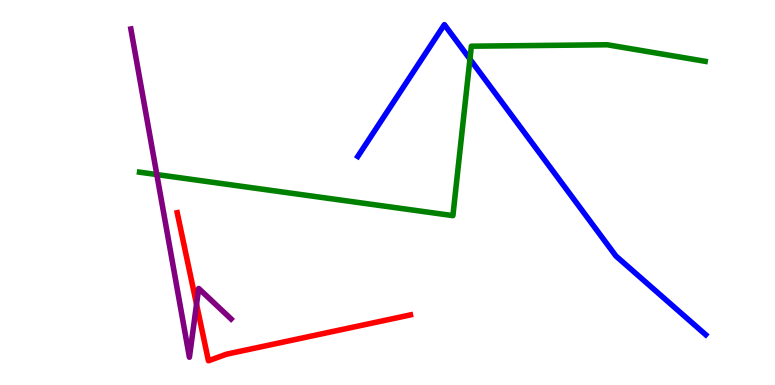[{'lines': ['blue', 'red'], 'intersections': []}, {'lines': ['green', 'red'], 'intersections': []}, {'lines': ['purple', 'red'], 'intersections': [{'x': 2.54, 'y': 2.1}]}, {'lines': ['blue', 'green'], 'intersections': [{'x': 6.06, 'y': 8.46}]}, {'lines': ['blue', 'purple'], 'intersections': []}, {'lines': ['green', 'purple'], 'intersections': [{'x': 2.02, 'y': 5.47}]}]